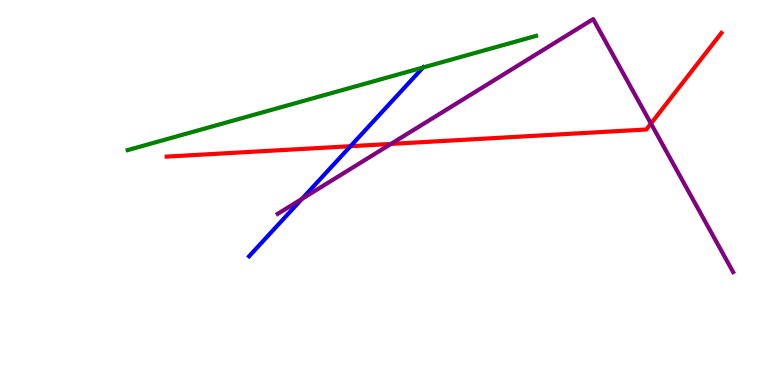[{'lines': ['blue', 'red'], 'intersections': [{'x': 4.52, 'y': 6.2}]}, {'lines': ['green', 'red'], 'intersections': []}, {'lines': ['purple', 'red'], 'intersections': [{'x': 5.04, 'y': 6.26}, {'x': 8.4, 'y': 6.79}]}, {'lines': ['blue', 'green'], 'intersections': [{'x': 5.46, 'y': 8.25}]}, {'lines': ['blue', 'purple'], 'intersections': [{'x': 3.9, 'y': 4.83}]}, {'lines': ['green', 'purple'], 'intersections': []}]